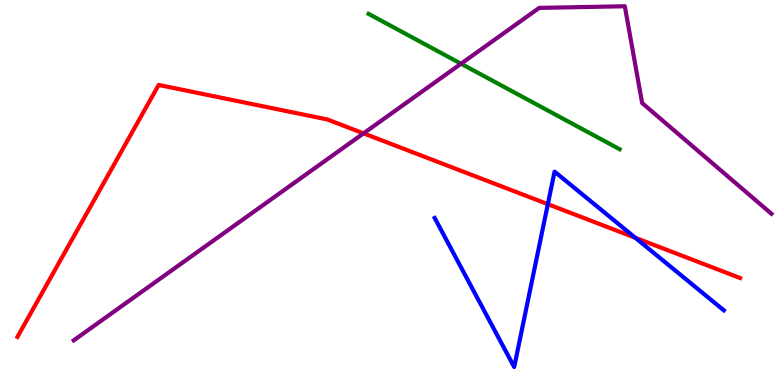[{'lines': ['blue', 'red'], 'intersections': [{'x': 7.07, 'y': 4.7}, {'x': 8.2, 'y': 3.82}]}, {'lines': ['green', 'red'], 'intersections': []}, {'lines': ['purple', 'red'], 'intersections': [{'x': 4.69, 'y': 6.54}]}, {'lines': ['blue', 'green'], 'intersections': []}, {'lines': ['blue', 'purple'], 'intersections': []}, {'lines': ['green', 'purple'], 'intersections': [{'x': 5.95, 'y': 8.35}]}]